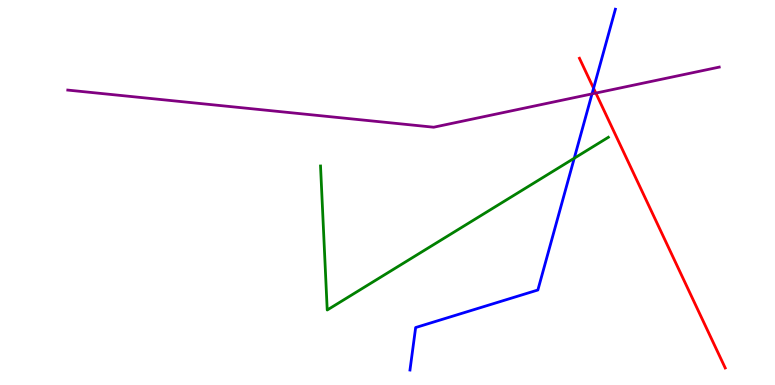[{'lines': ['blue', 'red'], 'intersections': [{'x': 7.66, 'y': 7.71}]}, {'lines': ['green', 'red'], 'intersections': []}, {'lines': ['purple', 'red'], 'intersections': [{'x': 7.69, 'y': 7.58}]}, {'lines': ['blue', 'green'], 'intersections': [{'x': 7.41, 'y': 5.89}]}, {'lines': ['blue', 'purple'], 'intersections': [{'x': 7.64, 'y': 7.56}]}, {'lines': ['green', 'purple'], 'intersections': []}]